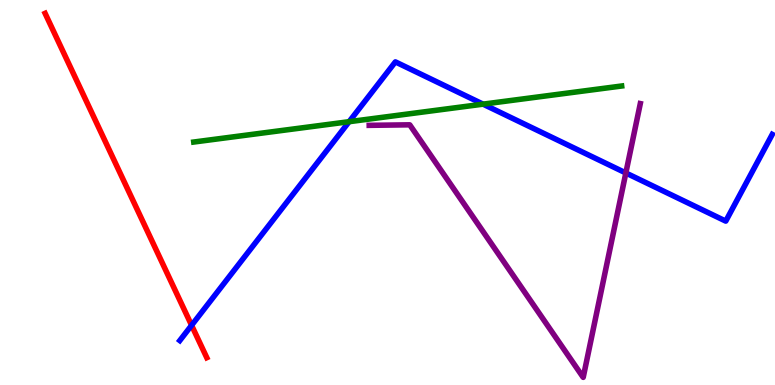[{'lines': ['blue', 'red'], 'intersections': [{'x': 2.47, 'y': 1.55}]}, {'lines': ['green', 'red'], 'intersections': []}, {'lines': ['purple', 'red'], 'intersections': []}, {'lines': ['blue', 'green'], 'intersections': [{'x': 4.5, 'y': 6.84}, {'x': 6.23, 'y': 7.29}]}, {'lines': ['blue', 'purple'], 'intersections': [{'x': 8.08, 'y': 5.51}]}, {'lines': ['green', 'purple'], 'intersections': []}]